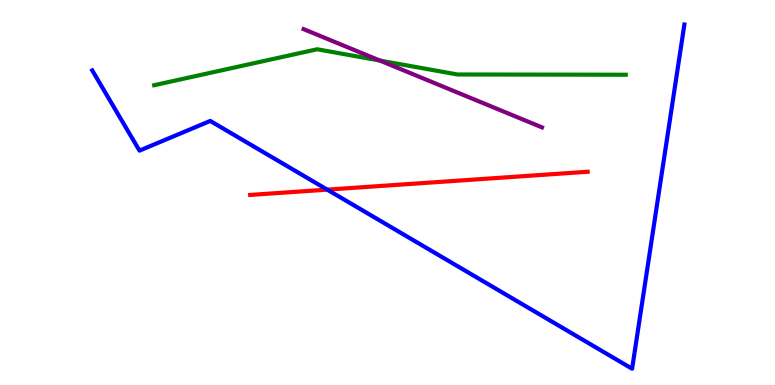[{'lines': ['blue', 'red'], 'intersections': [{'x': 4.22, 'y': 5.07}]}, {'lines': ['green', 'red'], 'intersections': []}, {'lines': ['purple', 'red'], 'intersections': []}, {'lines': ['blue', 'green'], 'intersections': []}, {'lines': ['blue', 'purple'], 'intersections': []}, {'lines': ['green', 'purple'], 'intersections': [{'x': 4.9, 'y': 8.43}]}]